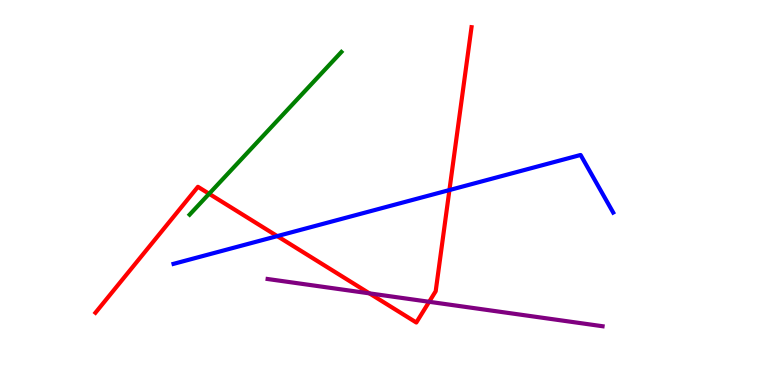[{'lines': ['blue', 'red'], 'intersections': [{'x': 3.58, 'y': 3.87}, {'x': 5.8, 'y': 5.06}]}, {'lines': ['green', 'red'], 'intersections': [{'x': 2.7, 'y': 4.97}]}, {'lines': ['purple', 'red'], 'intersections': [{'x': 4.77, 'y': 2.38}, {'x': 5.54, 'y': 2.16}]}, {'lines': ['blue', 'green'], 'intersections': []}, {'lines': ['blue', 'purple'], 'intersections': []}, {'lines': ['green', 'purple'], 'intersections': []}]